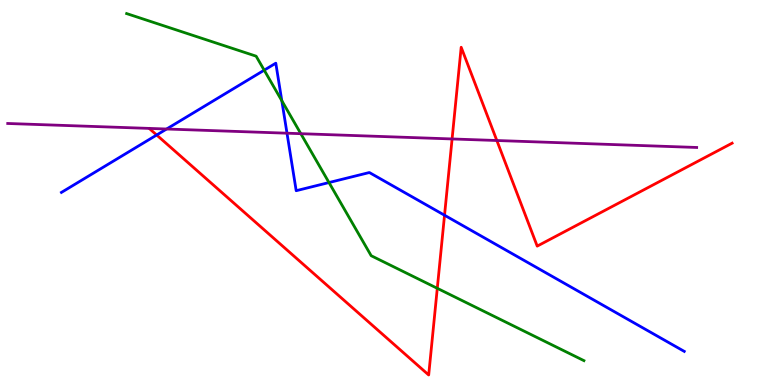[{'lines': ['blue', 'red'], 'intersections': [{'x': 2.02, 'y': 6.49}, {'x': 5.74, 'y': 4.41}]}, {'lines': ['green', 'red'], 'intersections': [{'x': 5.64, 'y': 2.51}]}, {'lines': ['purple', 'red'], 'intersections': [{'x': 5.83, 'y': 6.39}, {'x': 6.41, 'y': 6.35}]}, {'lines': ['blue', 'green'], 'intersections': [{'x': 3.41, 'y': 8.18}, {'x': 3.64, 'y': 7.38}, {'x': 4.25, 'y': 5.26}]}, {'lines': ['blue', 'purple'], 'intersections': [{'x': 2.15, 'y': 6.65}, {'x': 3.7, 'y': 6.54}]}, {'lines': ['green', 'purple'], 'intersections': [{'x': 3.88, 'y': 6.53}]}]